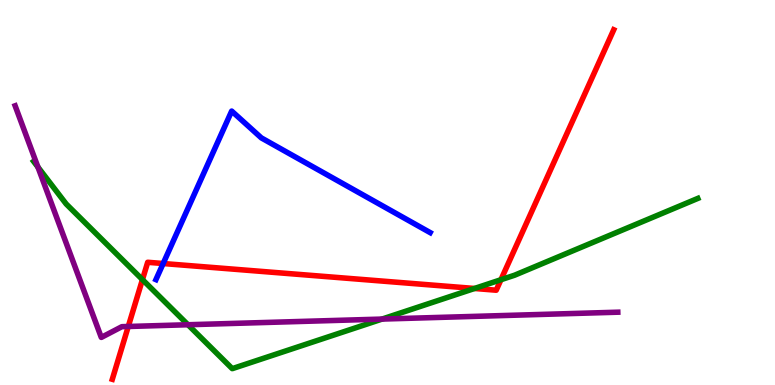[{'lines': ['blue', 'red'], 'intersections': [{'x': 2.11, 'y': 3.16}]}, {'lines': ['green', 'red'], 'intersections': [{'x': 1.84, 'y': 2.74}, {'x': 6.12, 'y': 2.51}, {'x': 6.46, 'y': 2.73}]}, {'lines': ['purple', 'red'], 'intersections': [{'x': 1.66, 'y': 1.52}]}, {'lines': ['blue', 'green'], 'intersections': []}, {'lines': ['blue', 'purple'], 'intersections': []}, {'lines': ['green', 'purple'], 'intersections': [{'x': 0.489, 'y': 5.66}, {'x': 2.43, 'y': 1.57}, {'x': 4.93, 'y': 1.71}]}]